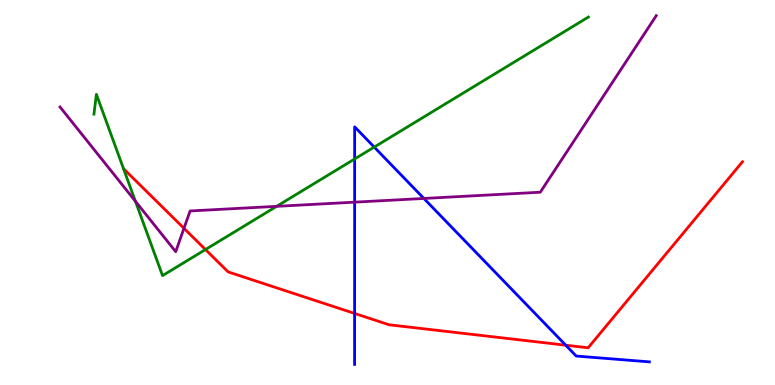[{'lines': ['blue', 'red'], 'intersections': [{'x': 4.58, 'y': 1.86}, {'x': 7.3, 'y': 1.03}]}, {'lines': ['green', 'red'], 'intersections': [{'x': 2.65, 'y': 3.52}]}, {'lines': ['purple', 'red'], 'intersections': [{'x': 2.37, 'y': 4.07}]}, {'lines': ['blue', 'green'], 'intersections': [{'x': 4.58, 'y': 5.87}, {'x': 4.83, 'y': 6.18}]}, {'lines': ['blue', 'purple'], 'intersections': [{'x': 4.58, 'y': 4.75}, {'x': 5.47, 'y': 4.85}]}, {'lines': ['green', 'purple'], 'intersections': [{'x': 1.75, 'y': 4.77}, {'x': 3.57, 'y': 4.64}]}]